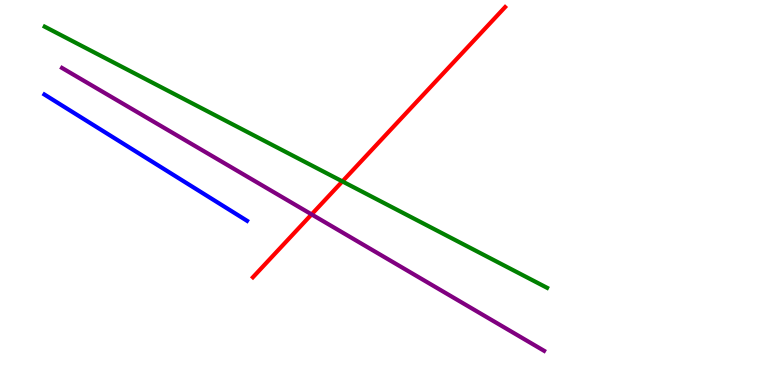[{'lines': ['blue', 'red'], 'intersections': []}, {'lines': ['green', 'red'], 'intersections': [{'x': 4.42, 'y': 5.29}]}, {'lines': ['purple', 'red'], 'intersections': [{'x': 4.02, 'y': 4.43}]}, {'lines': ['blue', 'green'], 'intersections': []}, {'lines': ['blue', 'purple'], 'intersections': []}, {'lines': ['green', 'purple'], 'intersections': []}]